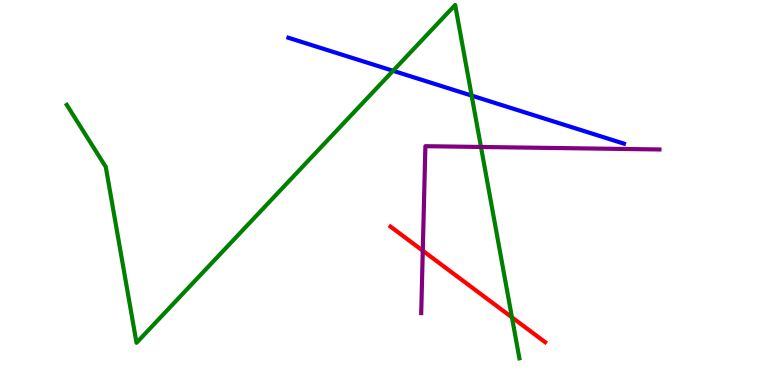[{'lines': ['blue', 'red'], 'intersections': []}, {'lines': ['green', 'red'], 'intersections': [{'x': 6.61, 'y': 1.76}]}, {'lines': ['purple', 'red'], 'intersections': [{'x': 5.46, 'y': 3.49}]}, {'lines': ['blue', 'green'], 'intersections': [{'x': 5.07, 'y': 8.16}, {'x': 6.09, 'y': 7.52}]}, {'lines': ['blue', 'purple'], 'intersections': []}, {'lines': ['green', 'purple'], 'intersections': [{'x': 6.21, 'y': 6.18}]}]